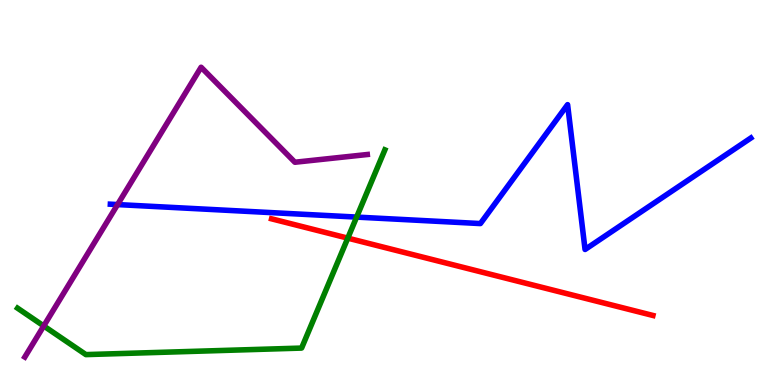[{'lines': ['blue', 'red'], 'intersections': []}, {'lines': ['green', 'red'], 'intersections': [{'x': 4.49, 'y': 3.81}]}, {'lines': ['purple', 'red'], 'intersections': []}, {'lines': ['blue', 'green'], 'intersections': [{'x': 4.6, 'y': 4.36}]}, {'lines': ['blue', 'purple'], 'intersections': [{'x': 1.52, 'y': 4.69}]}, {'lines': ['green', 'purple'], 'intersections': [{'x': 0.564, 'y': 1.53}]}]